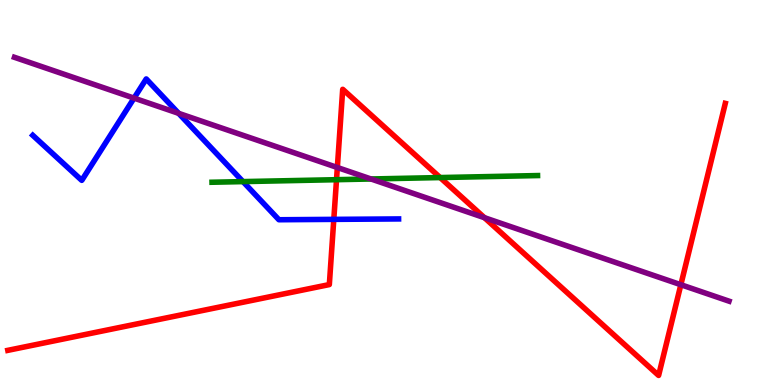[{'lines': ['blue', 'red'], 'intersections': [{'x': 4.31, 'y': 4.3}]}, {'lines': ['green', 'red'], 'intersections': [{'x': 4.34, 'y': 5.33}, {'x': 5.68, 'y': 5.39}]}, {'lines': ['purple', 'red'], 'intersections': [{'x': 4.35, 'y': 5.65}, {'x': 6.25, 'y': 4.35}, {'x': 8.79, 'y': 2.6}]}, {'lines': ['blue', 'green'], 'intersections': [{'x': 3.14, 'y': 5.28}]}, {'lines': ['blue', 'purple'], 'intersections': [{'x': 1.73, 'y': 7.45}, {'x': 2.31, 'y': 7.06}]}, {'lines': ['green', 'purple'], 'intersections': [{'x': 4.79, 'y': 5.35}]}]